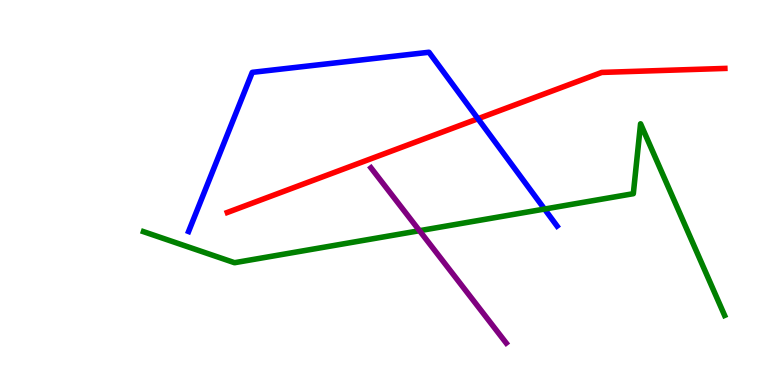[{'lines': ['blue', 'red'], 'intersections': [{'x': 6.17, 'y': 6.92}]}, {'lines': ['green', 'red'], 'intersections': []}, {'lines': ['purple', 'red'], 'intersections': []}, {'lines': ['blue', 'green'], 'intersections': [{'x': 7.03, 'y': 4.57}]}, {'lines': ['blue', 'purple'], 'intersections': []}, {'lines': ['green', 'purple'], 'intersections': [{'x': 5.41, 'y': 4.01}]}]